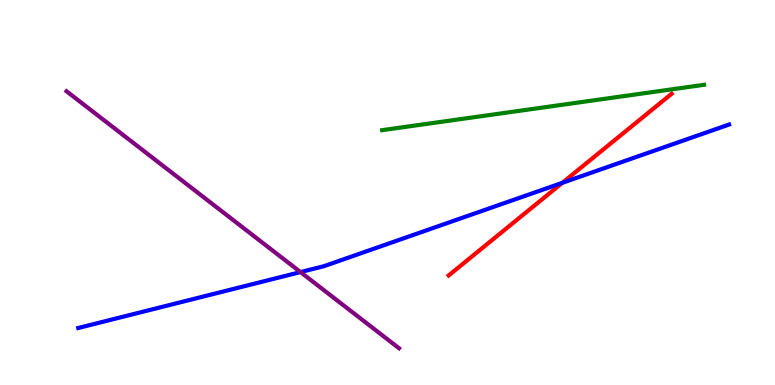[{'lines': ['blue', 'red'], 'intersections': [{'x': 7.26, 'y': 5.25}]}, {'lines': ['green', 'red'], 'intersections': []}, {'lines': ['purple', 'red'], 'intersections': []}, {'lines': ['blue', 'green'], 'intersections': []}, {'lines': ['blue', 'purple'], 'intersections': [{'x': 3.88, 'y': 2.93}]}, {'lines': ['green', 'purple'], 'intersections': []}]